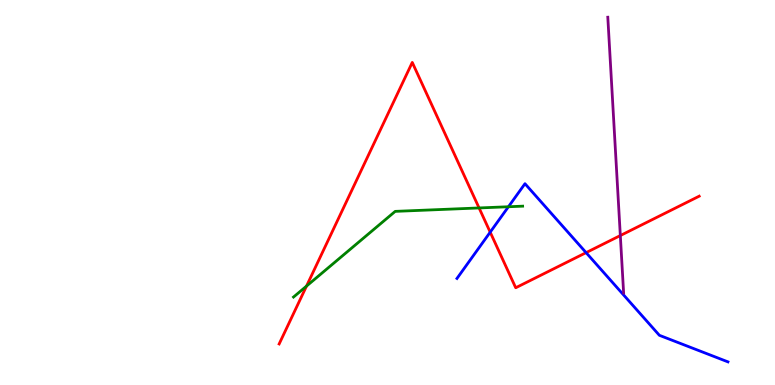[{'lines': ['blue', 'red'], 'intersections': [{'x': 6.33, 'y': 3.97}, {'x': 7.56, 'y': 3.44}]}, {'lines': ['green', 'red'], 'intersections': [{'x': 3.95, 'y': 2.57}, {'x': 6.18, 'y': 4.6}]}, {'lines': ['purple', 'red'], 'intersections': [{'x': 8.0, 'y': 3.88}]}, {'lines': ['blue', 'green'], 'intersections': [{'x': 6.56, 'y': 4.63}]}, {'lines': ['blue', 'purple'], 'intersections': []}, {'lines': ['green', 'purple'], 'intersections': []}]